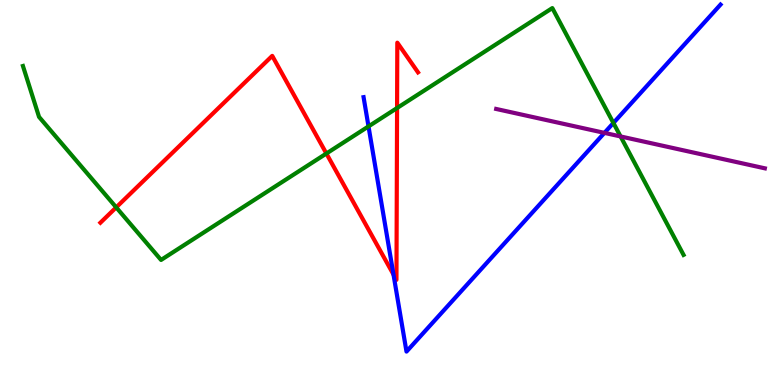[{'lines': ['blue', 'red'], 'intersections': [{'x': 5.08, 'y': 2.87}]}, {'lines': ['green', 'red'], 'intersections': [{'x': 1.5, 'y': 4.61}, {'x': 4.21, 'y': 6.01}, {'x': 5.12, 'y': 7.19}]}, {'lines': ['purple', 'red'], 'intersections': []}, {'lines': ['blue', 'green'], 'intersections': [{'x': 4.75, 'y': 6.72}, {'x': 7.91, 'y': 6.81}]}, {'lines': ['blue', 'purple'], 'intersections': [{'x': 7.8, 'y': 6.55}]}, {'lines': ['green', 'purple'], 'intersections': [{'x': 8.01, 'y': 6.46}]}]